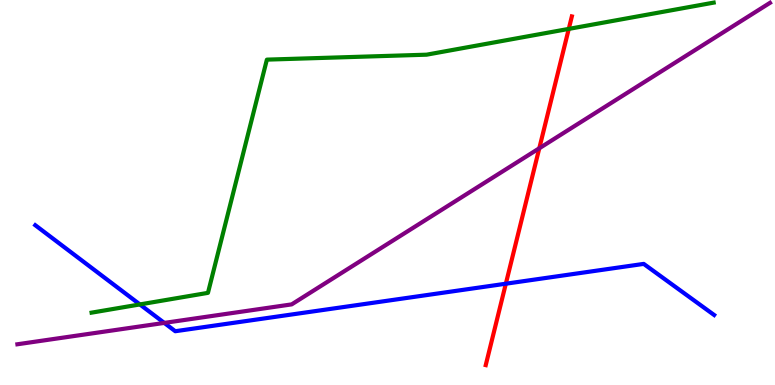[{'lines': ['blue', 'red'], 'intersections': [{'x': 6.53, 'y': 2.63}]}, {'lines': ['green', 'red'], 'intersections': [{'x': 7.34, 'y': 9.25}]}, {'lines': ['purple', 'red'], 'intersections': [{'x': 6.96, 'y': 6.15}]}, {'lines': ['blue', 'green'], 'intersections': [{'x': 1.81, 'y': 2.09}]}, {'lines': ['blue', 'purple'], 'intersections': [{'x': 2.12, 'y': 1.61}]}, {'lines': ['green', 'purple'], 'intersections': []}]